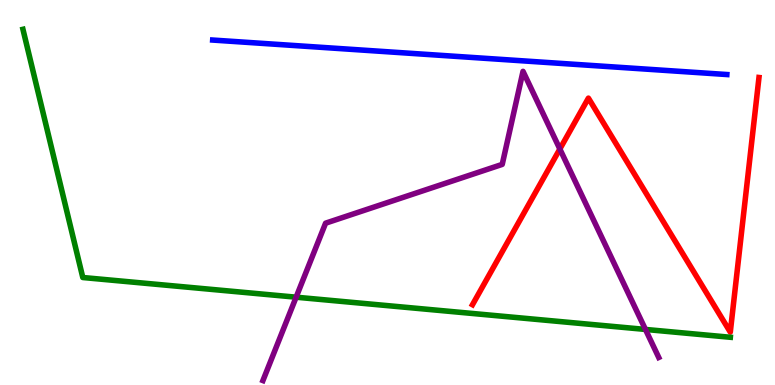[{'lines': ['blue', 'red'], 'intersections': []}, {'lines': ['green', 'red'], 'intersections': []}, {'lines': ['purple', 'red'], 'intersections': [{'x': 7.22, 'y': 6.13}]}, {'lines': ['blue', 'green'], 'intersections': []}, {'lines': ['blue', 'purple'], 'intersections': []}, {'lines': ['green', 'purple'], 'intersections': [{'x': 3.82, 'y': 2.28}, {'x': 8.33, 'y': 1.44}]}]